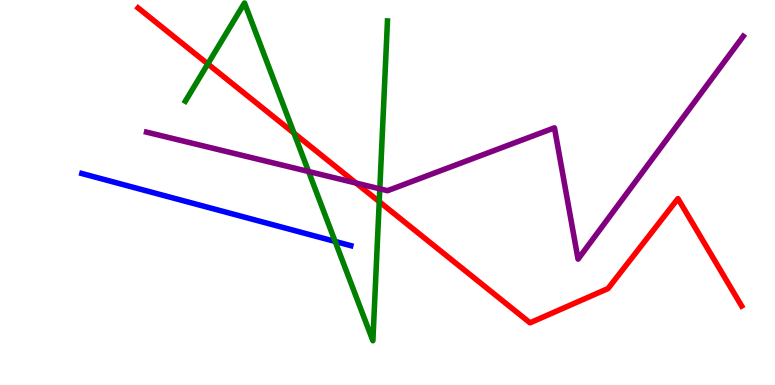[{'lines': ['blue', 'red'], 'intersections': []}, {'lines': ['green', 'red'], 'intersections': [{'x': 2.68, 'y': 8.34}, {'x': 3.79, 'y': 6.54}, {'x': 4.89, 'y': 4.76}]}, {'lines': ['purple', 'red'], 'intersections': [{'x': 4.59, 'y': 5.25}]}, {'lines': ['blue', 'green'], 'intersections': [{'x': 4.32, 'y': 3.73}]}, {'lines': ['blue', 'purple'], 'intersections': []}, {'lines': ['green', 'purple'], 'intersections': [{'x': 3.98, 'y': 5.55}, {'x': 4.9, 'y': 5.1}]}]